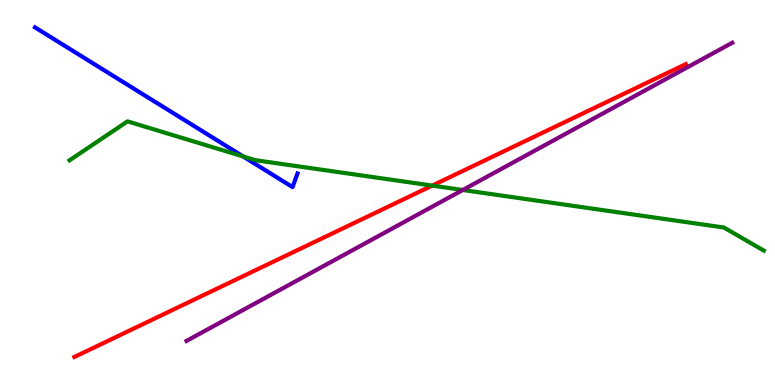[{'lines': ['blue', 'red'], 'intersections': []}, {'lines': ['green', 'red'], 'intersections': [{'x': 5.58, 'y': 5.18}]}, {'lines': ['purple', 'red'], 'intersections': []}, {'lines': ['blue', 'green'], 'intersections': [{'x': 3.14, 'y': 5.94}]}, {'lines': ['blue', 'purple'], 'intersections': []}, {'lines': ['green', 'purple'], 'intersections': [{'x': 5.97, 'y': 5.07}]}]